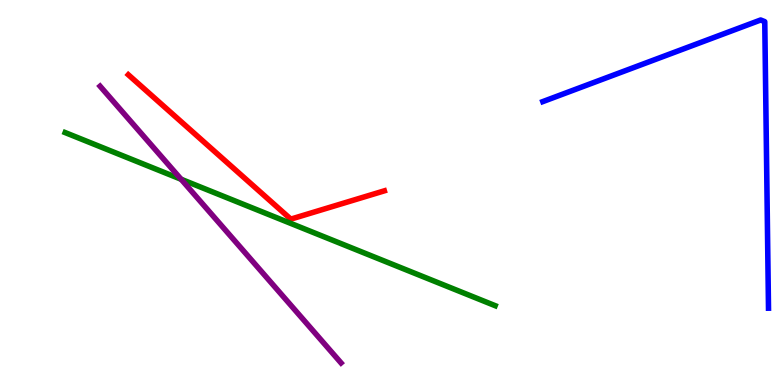[{'lines': ['blue', 'red'], 'intersections': []}, {'lines': ['green', 'red'], 'intersections': []}, {'lines': ['purple', 'red'], 'intersections': []}, {'lines': ['blue', 'green'], 'intersections': []}, {'lines': ['blue', 'purple'], 'intersections': []}, {'lines': ['green', 'purple'], 'intersections': [{'x': 2.34, 'y': 5.34}]}]